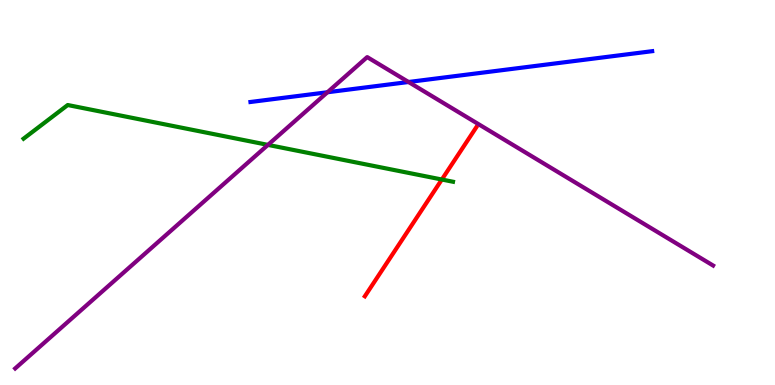[{'lines': ['blue', 'red'], 'intersections': []}, {'lines': ['green', 'red'], 'intersections': [{'x': 5.7, 'y': 5.34}]}, {'lines': ['purple', 'red'], 'intersections': []}, {'lines': ['blue', 'green'], 'intersections': []}, {'lines': ['blue', 'purple'], 'intersections': [{'x': 4.23, 'y': 7.6}, {'x': 5.27, 'y': 7.87}]}, {'lines': ['green', 'purple'], 'intersections': [{'x': 3.46, 'y': 6.24}]}]